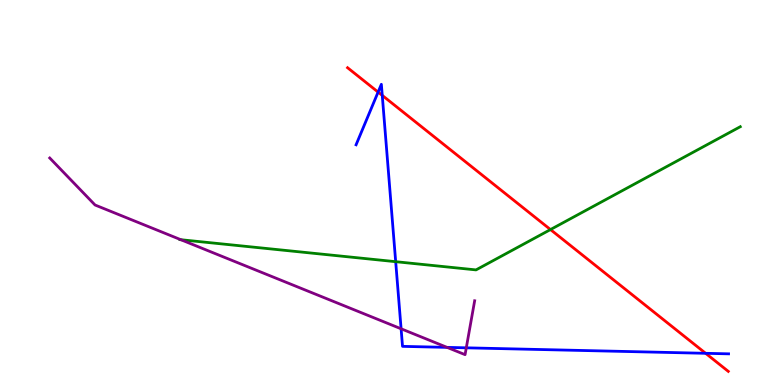[{'lines': ['blue', 'red'], 'intersections': [{'x': 4.88, 'y': 7.61}, {'x': 4.93, 'y': 7.52}, {'x': 9.11, 'y': 0.823}]}, {'lines': ['green', 'red'], 'intersections': [{'x': 7.1, 'y': 4.04}]}, {'lines': ['purple', 'red'], 'intersections': []}, {'lines': ['blue', 'green'], 'intersections': [{'x': 5.11, 'y': 3.2}]}, {'lines': ['blue', 'purple'], 'intersections': [{'x': 5.18, 'y': 1.46}, {'x': 5.77, 'y': 0.977}, {'x': 6.02, 'y': 0.966}]}, {'lines': ['green', 'purple'], 'intersections': [{'x': 2.33, 'y': 3.77}]}]